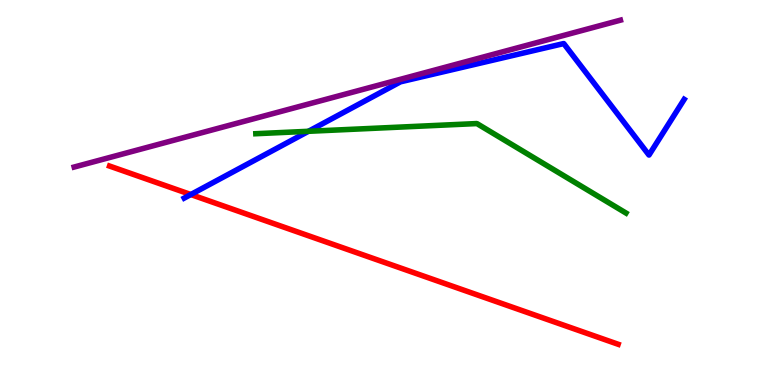[{'lines': ['blue', 'red'], 'intersections': [{'x': 2.46, 'y': 4.95}]}, {'lines': ['green', 'red'], 'intersections': []}, {'lines': ['purple', 'red'], 'intersections': []}, {'lines': ['blue', 'green'], 'intersections': [{'x': 3.98, 'y': 6.59}]}, {'lines': ['blue', 'purple'], 'intersections': []}, {'lines': ['green', 'purple'], 'intersections': []}]